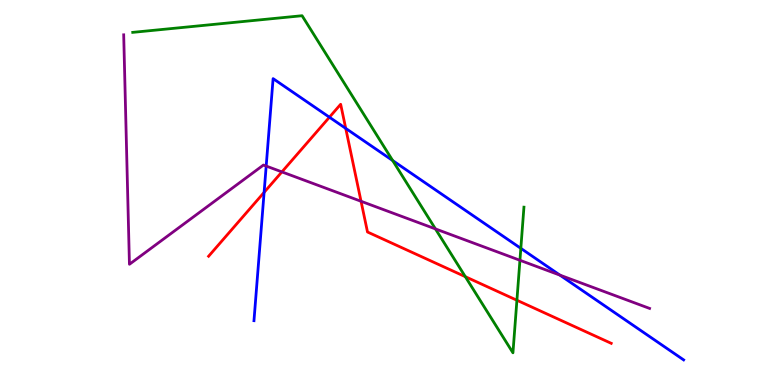[{'lines': ['blue', 'red'], 'intersections': [{'x': 3.41, 'y': 5.0}, {'x': 4.25, 'y': 6.96}, {'x': 4.46, 'y': 6.67}]}, {'lines': ['green', 'red'], 'intersections': [{'x': 6.0, 'y': 2.81}, {'x': 6.67, 'y': 2.2}]}, {'lines': ['purple', 'red'], 'intersections': [{'x': 3.64, 'y': 5.54}, {'x': 4.66, 'y': 4.77}]}, {'lines': ['blue', 'green'], 'intersections': [{'x': 5.07, 'y': 5.83}, {'x': 6.72, 'y': 3.55}]}, {'lines': ['blue', 'purple'], 'intersections': [{'x': 3.43, 'y': 5.69}, {'x': 7.22, 'y': 2.85}]}, {'lines': ['green', 'purple'], 'intersections': [{'x': 5.62, 'y': 4.05}, {'x': 6.71, 'y': 3.24}]}]